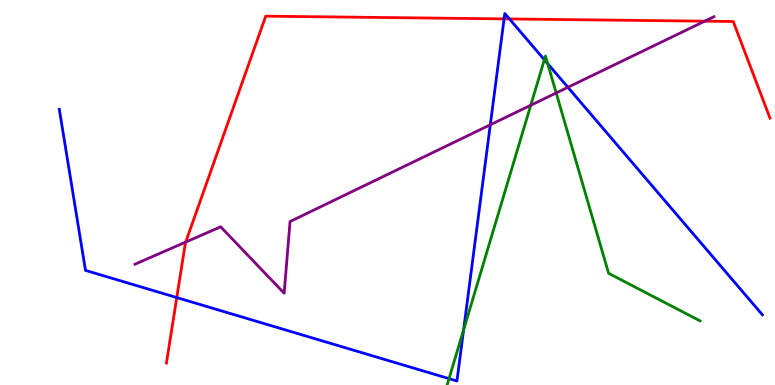[{'lines': ['blue', 'red'], 'intersections': [{'x': 2.28, 'y': 2.27}, {'x': 6.5, 'y': 9.51}, {'x': 6.57, 'y': 9.51}]}, {'lines': ['green', 'red'], 'intersections': []}, {'lines': ['purple', 'red'], 'intersections': [{'x': 2.4, 'y': 3.71}, {'x': 9.09, 'y': 9.45}]}, {'lines': ['blue', 'green'], 'intersections': [{'x': 5.79, 'y': 0.166}, {'x': 5.98, 'y': 1.43}, {'x': 7.02, 'y': 8.45}, {'x': 7.07, 'y': 8.35}]}, {'lines': ['blue', 'purple'], 'intersections': [{'x': 6.33, 'y': 6.76}, {'x': 7.33, 'y': 7.73}]}, {'lines': ['green', 'purple'], 'intersections': [{'x': 6.85, 'y': 7.27}, {'x': 7.18, 'y': 7.59}]}]